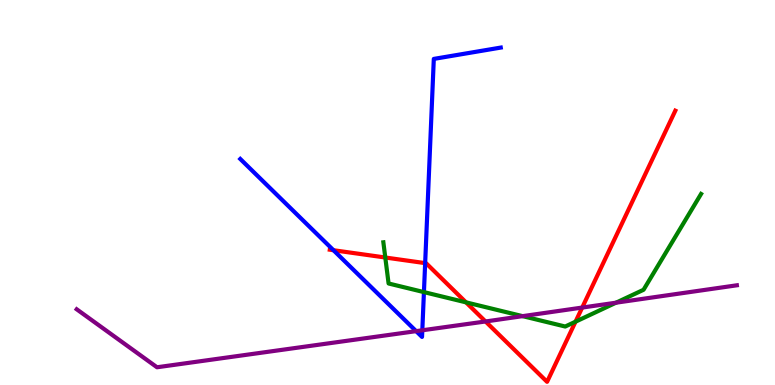[{'lines': ['blue', 'red'], 'intersections': [{'x': 4.3, 'y': 3.5}, {'x': 5.49, 'y': 3.17}]}, {'lines': ['green', 'red'], 'intersections': [{'x': 4.97, 'y': 3.31}, {'x': 6.01, 'y': 2.15}, {'x': 7.43, 'y': 1.64}]}, {'lines': ['purple', 'red'], 'intersections': [{'x': 6.26, 'y': 1.65}, {'x': 7.51, 'y': 2.01}]}, {'lines': ['blue', 'green'], 'intersections': [{'x': 5.47, 'y': 2.41}]}, {'lines': ['blue', 'purple'], 'intersections': [{'x': 5.37, 'y': 1.4}, {'x': 5.45, 'y': 1.42}]}, {'lines': ['green', 'purple'], 'intersections': [{'x': 6.74, 'y': 1.79}, {'x': 7.95, 'y': 2.14}]}]